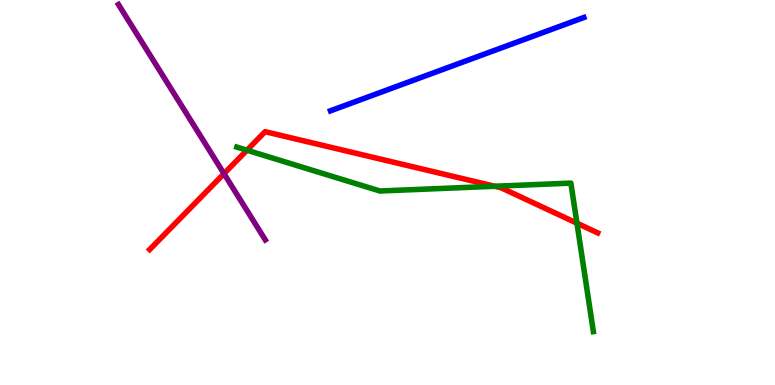[{'lines': ['blue', 'red'], 'intersections': []}, {'lines': ['green', 'red'], 'intersections': [{'x': 3.19, 'y': 6.1}, {'x': 6.38, 'y': 5.16}, {'x': 7.44, 'y': 4.2}]}, {'lines': ['purple', 'red'], 'intersections': [{'x': 2.89, 'y': 5.49}]}, {'lines': ['blue', 'green'], 'intersections': []}, {'lines': ['blue', 'purple'], 'intersections': []}, {'lines': ['green', 'purple'], 'intersections': []}]